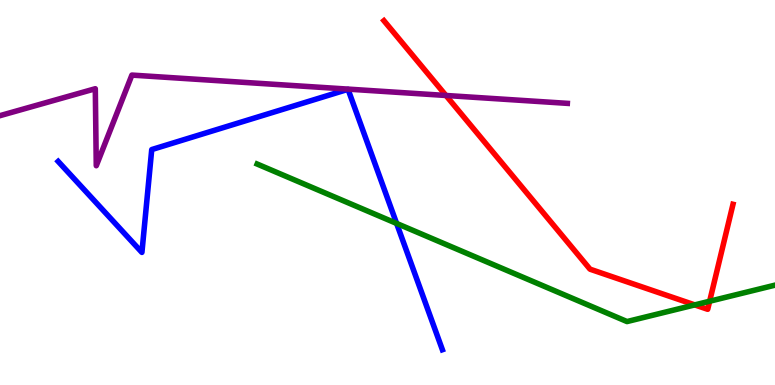[{'lines': ['blue', 'red'], 'intersections': []}, {'lines': ['green', 'red'], 'intersections': [{'x': 8.96, 'y': 2.08}, {'x': 9.16, 'y': 2.18}]}, {'lines': ['purple', 'red'], 'intersections': [{'x': 5.75, 'y': 7.52}]}, {'lines': ['blue', 'green'], 'intersections': [{'x': 5.12, 'y': 4.2}]}, {'lines': ['blue', 'purple'], 'intersections': []}, {'lines': ['green', 'purple'], 'intersections': []}]